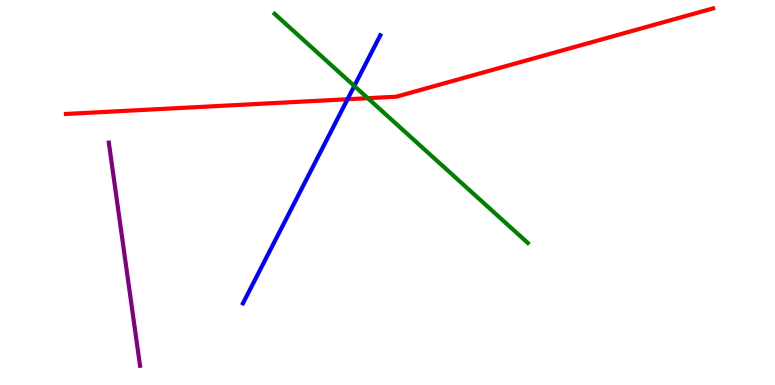[{'lines': ['blue', 'red'], 'intersections': [{'x': 4.48, 'y': 7.42}]}, {'lines': ['green', 'red'], 'intersections': [{'x': 4.75, 'y': 7.45}]}, {'lines': ['purple', 'red'], 'intersections': []}, {'lines': ['blue', 'green'], 'intersections': [{'x': 4.57, 'y': 7.77}]}, {'lines': ['blue', 'purple'], 'intersections': []}, {'lines': ['green', 'purple'], 'intersections': []}]